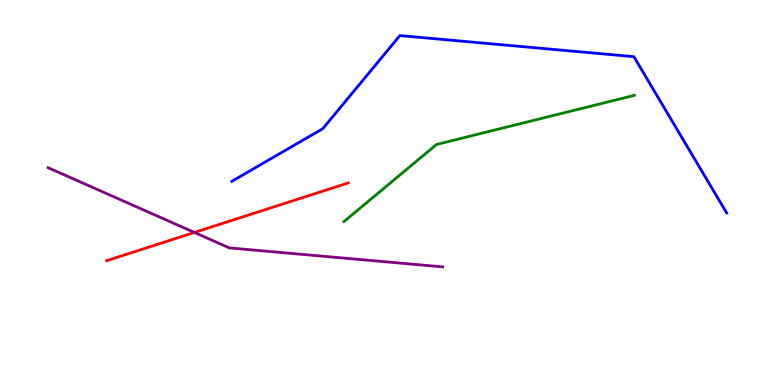[{'lines': ['blue', 'red'], 'intersections': []}, {'lines': ['green', 'red'], 'intersections': []}, {'lines': ['purple', 'red'], 'intersections': [{'x': 2.51, 'y': 3.96}]}, {'lines': ['blue', 'green'], 'intersections': []}, {'lines': ['blue', 'purple'], 'intersections': []}, {'lines': ['green', 'purple'], 'intersections': []}]